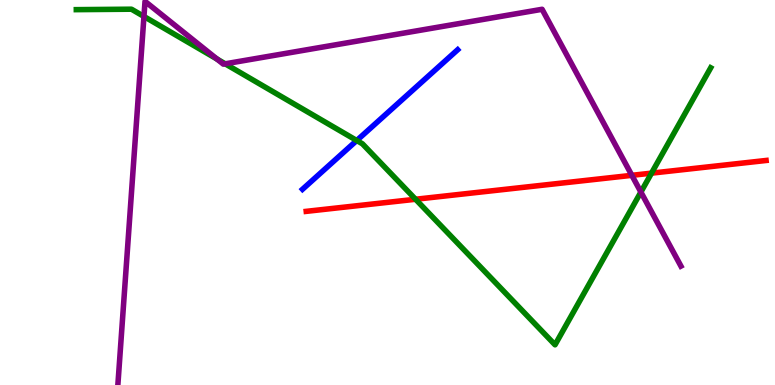[{'lines': ['blue', 'red'], 'intersections': []}, {'lines': ['green', 'red'], 'intersections': [{'x': 5.36, 'y': 4.82}, {'x': 8.41, 'y': 5.5}]}, {'lines': ['purple', 'red'], 'intersections': [{'x': 8.15, 'y': 5.45}]}, {'lines': ['blue', 'green'], 'intersections': [{'x': 4.6, 'y': 6.35}]}, {'lines': ['blue', 'purple'], 'intersections': []}, {'lines': ['green', 'purple'], 'intersections': [{'x': 1.86, 'y': 9.57}, {'x': 2.8, 'y': 8.47}, {'x': 2.91, 'y': 8.34}, {'x': 8.27, 'y': 5.01}]}]